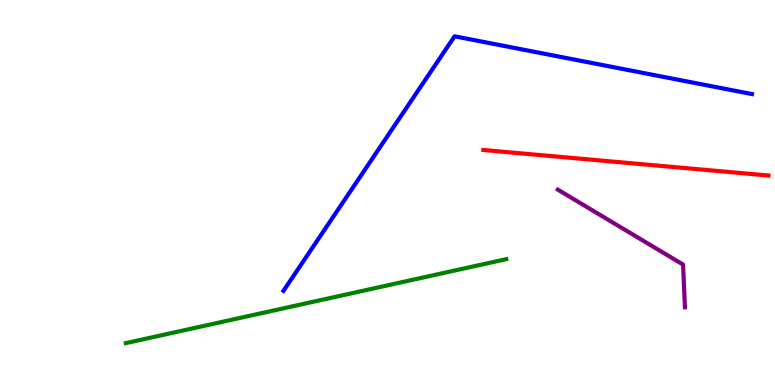[{'lines': ['blue', 'red'], 'intersections': []}, {'lines': ['green', 'red'], 'intersections': []}, {'lines': ['purple', 'red'], 'intersections': []}, {'lines': ['blue', 'green'], 'intersections': []}, {'lines': ['blue', 'purple'], 'intersections': []}, {'lines': ['green', 'purple'], 'intersections': []}]